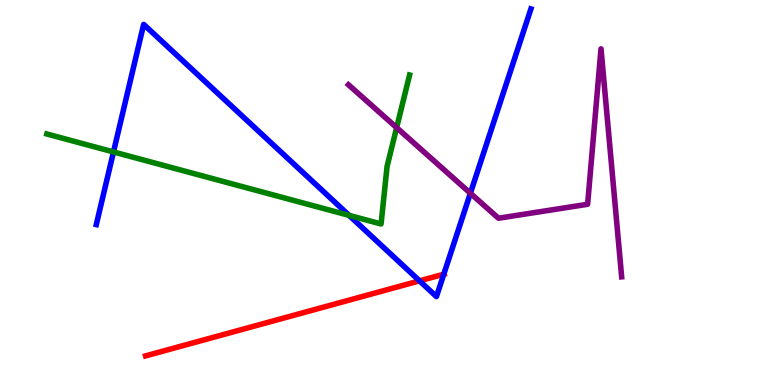[{'lines': ['blue', 'red'], 'intersections': [{'x': 5.41, 'y': 2.71}, {'x': 5.73, 'y': 2.88}]}, {'lines': ['green', 'red'], 'intersections': []}, {'lines': ['purple', 'red'], 'intersections': []}, {'lines': ['blue', 'green'], 'intersections': [{'x': 1.46, 'y': 6.05}, {'x': 4.5, 'y': 4.41}]}, {'lines': ['blue', 'purple'], 'intersections': [{'x': 6.07, 'y': 4.98}]}, {'lines': ['green', 'purple'], 'intersections': [{'x': 5.12, 'y': 6.69}]}]